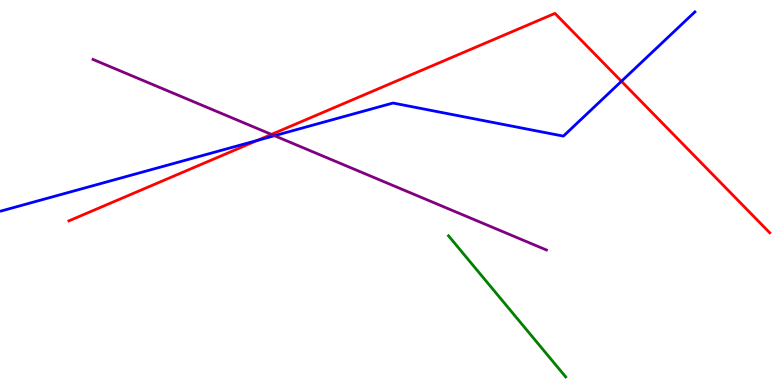[{'lines': ['blue', 'red'], 'intersections': [{'x': 3.32, 'y': 6.35}, {'x': 8.02, 'y': 7.89}]}, {'lines': ['green', 'red'], 'intersections': []}, {'lines': ['purple', 'red'], 'intersections': [{'x': 3.5, 'y': 6.51}]}, {'lines': ['blue', 'green'], 'intersections': []}, {'lines': ['blue', 'purple'], 'intersections': [{'x': 3.54, 'y': 6.48}]}, {'lines': ['green', 'purple'], 'intersections': []}]